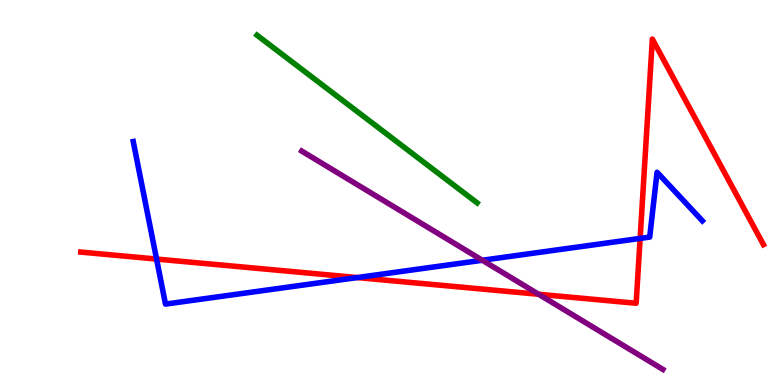[{'lines': ['blue', 'red'], 'intersections': [{'x': 2.02, 'y': 3.27}, {'x': 4.61, 'y': 2.79}, {'x': 8.26, 'y': 3.81}]}, {'lines': ['green', 'red'], 'intersections': []}, {'lines': ['purple', 'red'], 'intersections': [{'x': 6.95, 'y': 2.36}]}, {'lines': ['blue', 'green'], 'intersections': []}, {'lines': ['blue', 'purple'], 'intersections': [{'x': 6.22, 'y': 3.24}]}, {'lines': ['green', 'purple'], 'intersections': []}]